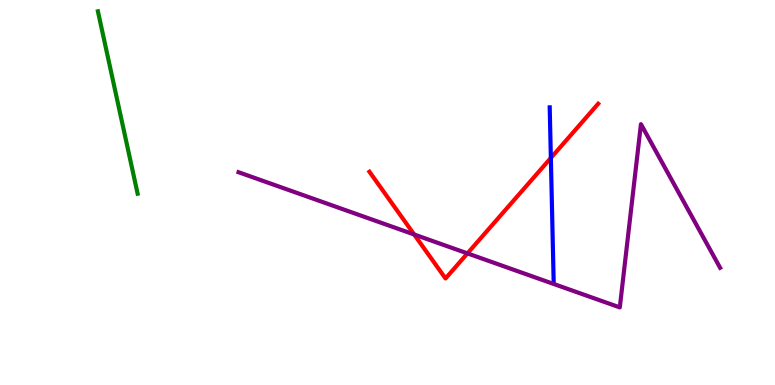[{'lines': ['blue', 'red'], 'intersections': [{'x': 7.11, 'y': 5.9}]}, {'lines': ['green', 'red'], 'intersections': []}, {'lines': ['purple', 'red'], 'intersections': [{'x': 5.34, 'y': 3.91}, {'x': 6.03, 'y': 3.42}]}, {'lines': ['blue', 'green'], 'intersections': []}, {'lines': ['blue', 'purple'], 'intersections': []}, {'lines': ['green', 'purple'], 'intersections': []}]